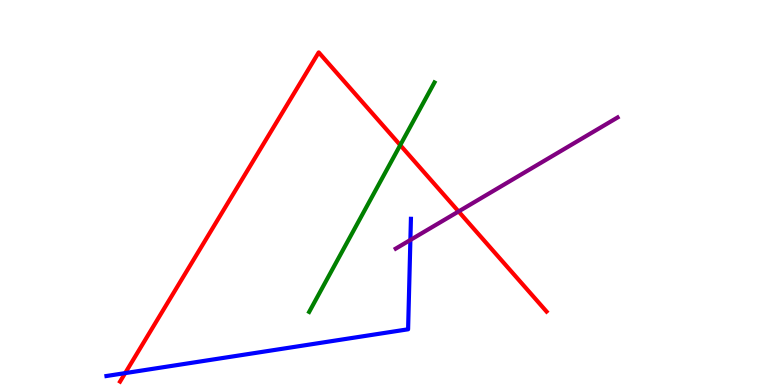[{'lines': ['blue', 'red'], 'intersections': [{'x': 1.62, 'y': 0.309}]}, {'lines': ['green', 'red'], 'intersections': [{'x': 5.16, 'y': 6.23}]}, {'lines': ['purple', 'red'], 'intersections': [{'x': 5.92, 'y': 4.51}]}, {'lines': ['blue', 'green'], 'intersections': []}, {'lines': ['blue', 'purple'], 'intersections': [{'x': 5.3, 'y': 3.77}]}, {'lines': ['green', 'purple'], 'intersections': []}]